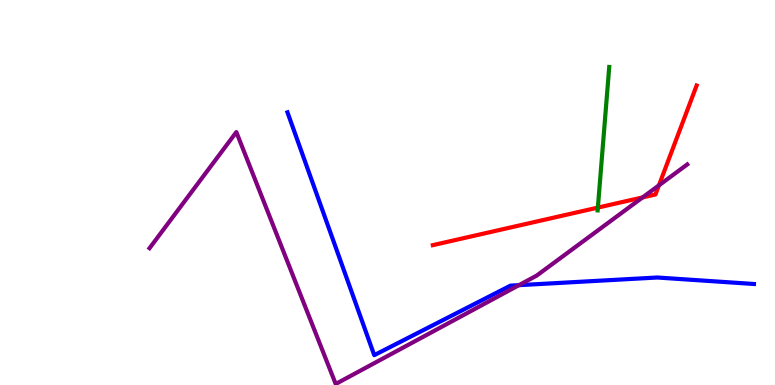[{'lines': ['blue', 'red'], 'intersections': []}, {'lines': ['green', 'red'], 'intersections': [{'x': 7.71, 'y': 4.61}]}, {'lines': ['purple', 'red'], 'intersections': [{'x': 8.29, 'y': 4.87}, {'x': 8.5, 'y': 5.19}]}, {'lines': ['blue', 'green'], 'intersections': []}, {'lines': ['blue', 'purple'], 'intersections': [{'x': 6.7, 'y': 2.59}]}, {'lines': ['green', 'purple'], 'intersections': []}]